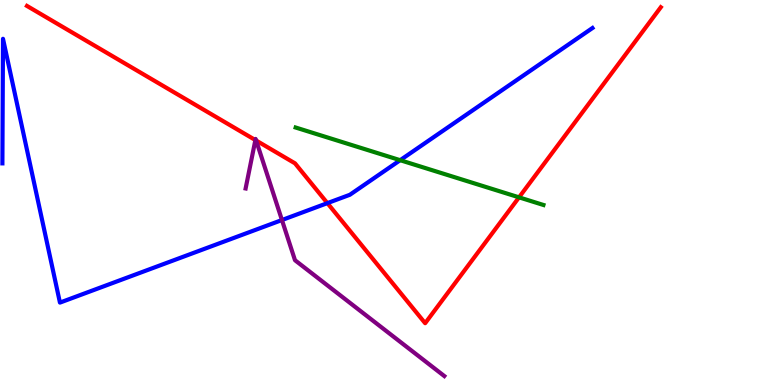[{'lines': ['blue', 'red'], 'intersections': [{'x': 4.22, 'y': 4.72}]}, {'lines': ['green', 'red'], 'intersections': [{'x': 6.7, 'y': 4.87}]}, {'lines': ['purple', 'red'], 'intersections': [{'x': 3.3, 'y': 6.36}, {'x': 3.3, 'y': 6.35}]}, {'lines': ['blue', 'green'], 'intersections': [{'x': 5.16, 'y': 5.84}]}, {'lines': ['blue', 'purple'], 'intersections': [{'x': 3.64, 'y': 4.28}]}, {'lines': ['green', 'purple'], 'intersections': []}]